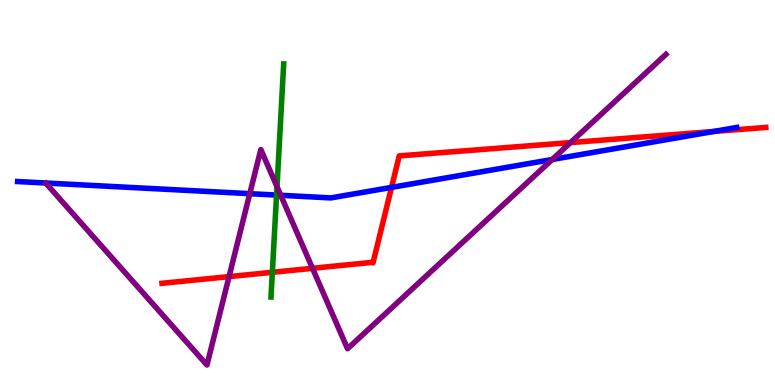[{'lines': ['blue', 'red'], 'intersections': [{'x': 5.05, 'y': 5.13}, {'x': 9.21, 'y': 6.58}]}, {'lines': ['green', 'red'], 'intersections': [{'x': 3.51, 'y': 2.93}]}, {'lines': ['purple', 'red'], 'intersections': [{'x': 2.96, 'y': 2.82}, {'x': 4.03, 'y': 3.03}, {'x': 7.36, 'y': 6.3}]}, {'lines': ['blue', 'green'], 'intersections': [{'x': 3.57, 'y': 4.93}]}, {'lines': ['blue', 'purple'], 'intersections': [{'x': 3.22, 'y': 4.97}, {'x': 3.62, 'y': 4.93}, {'x': 7.13, 'y': 5.86}]}, {'lines': ['green', 'purple'], 'intersections': [{'x': 3.57, 'y': 5.15}]}]